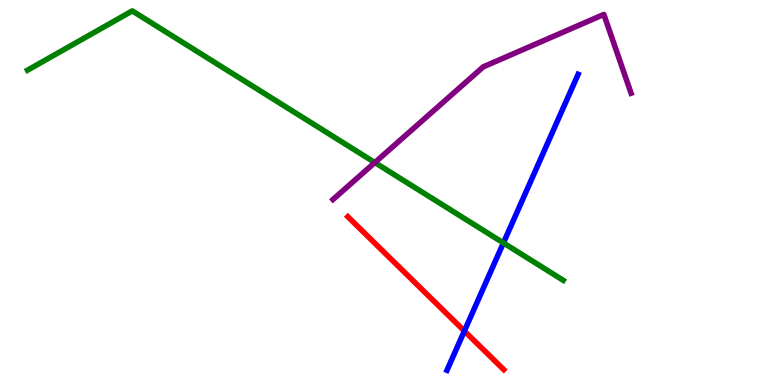[{'lines': ['blue', 'red'], 'intersections': [{'x': 5.99, 'y': 1.4}]}, {'lines': ['green', 'red'], 'intersections': []}, {'lines': ['purple', 'red'], 'intersections': []}, {'lines': ['blue', 'green'], 'intersections': [{'x': 6.5, 'y': 3.69}]}, {'lines': ['blue', 'purple'], 'intersections': []}, {'lines': ['green', 'purple'], 'intersections': [{'x': 4.84, 'y': 5.78}]}]